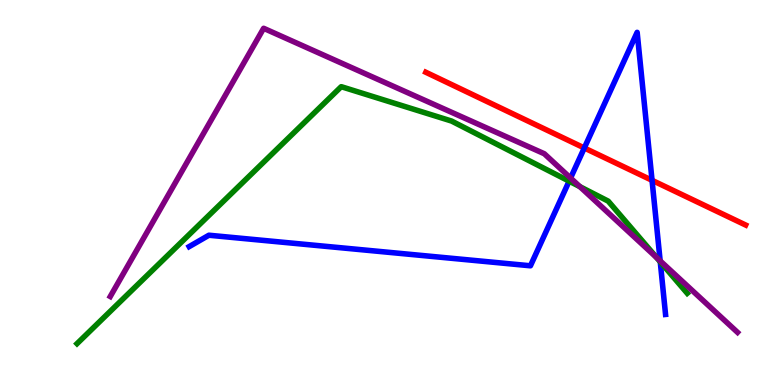[{'lines': ['blue', 'red'], 'intersections': [{'x': 7.54, 'y': 6.16}, {'x': 8.41, 'y': 5.32}]}, {'lines': ['green', 'red'], 'intersections': []}, {'lines': ['purple', 'red'], 'intersections': []}, {'lines': ['blue', 'green'], 'intersections': [{'x': 7.34, 'y': 5.29}, {'x': 8.52, 'y': 3.2}]}, {'lines': ['blue', 'purple'], 'intersections': [{'x': 7.36, 'y': 5.38}, {'x': 8.52, 'y': 3.23}]}, {'lines': ['green', 'purple'], 'intersections': [{'x': 7.48, 'y': 5.15}, {'x': 8.47, 'y': 3.31}]}]